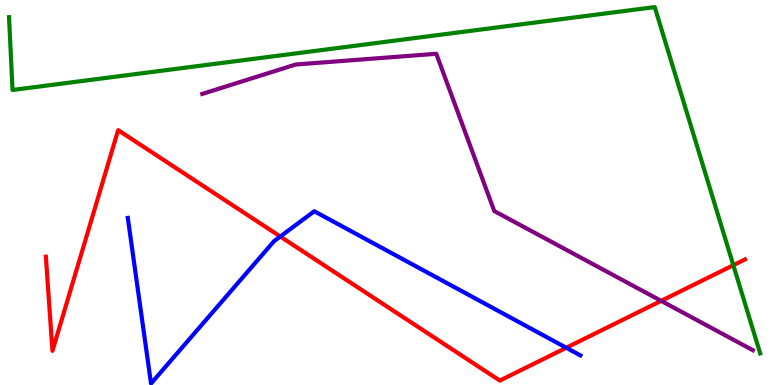[{'lines': ['blue', 'red'], 'intersections': [{'x': 3.62, 'y': 3.86}, {'x': 7.31, 'y': 0.968}]}, {'lines': ['green', 'red'], 'intersections': [{'x': 9.46, 'y': 3.11}]}, {'lines': ['purple', 'red'], 'intersections': [{'x': 8.53, 'y': 2.19}]}, {'lines': ['blue', 'green'], 'intersections': []}, {'lines': ['blue', 'purple'], 'intersections': []}, {'lines': ['green', 'purple'], 'intersections': []}]